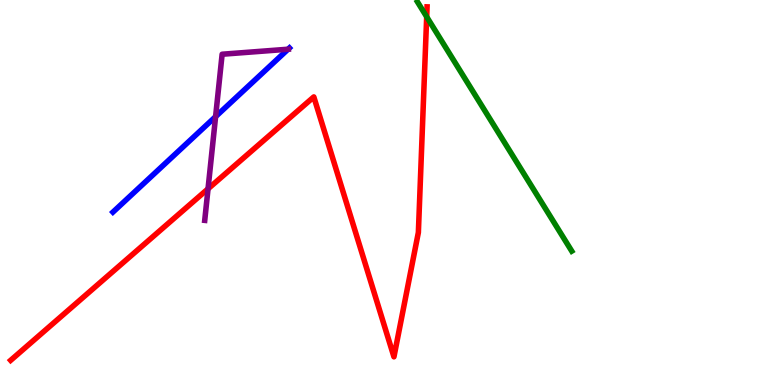[{'lines': ['blue', 'red'], 'intersections': []}, {'lines': ['green', 'red'], 'intersections': [{'x': 5.51, 'y': 9.56}]}, {'lines': ['purple', 'red'], 'intersections': [{'x': 2.68, 'y': 5.1}]}, {'lines': ['blue', 'green'], 'intersections': []}, {'lines': ['blue', 'purple'], 'intersections': [{'x': 2.78, 'y': 6.97}, {'x': 3.72, 'y': 8.72}]}, {'lines': ['green', 'purple'], 'intersections': []}]